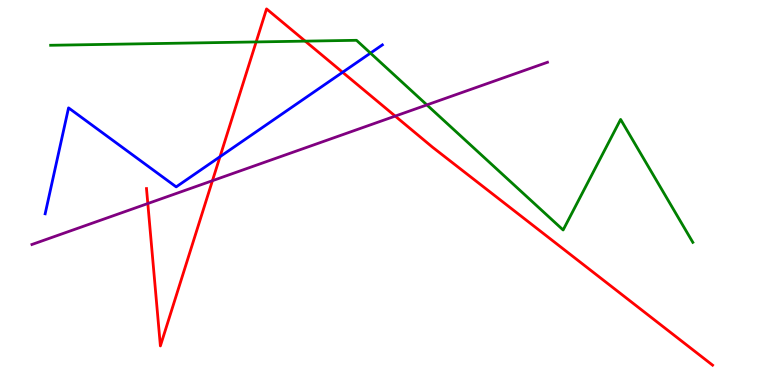[{'lines': ['blue', 'red'], 'intersections': [{'x': 2.84, 'y': 5.93}, {'x': 4.42, 'y': 8.12}]}, {'lines': ['green', 'red'], 'intersections': [{'x': 3.31, 'y': 8.91}, {'x': 3.94, 'y': 8.93}]}, {'lines': ['purple', 'red'], 'intersections': [{'x': 1.91, 'y': 4.71}, {'x': 2.74, 'y': 5.31}, {'x': 5.1, 'y': 6.98}]}, {'lines': ['blue', 'green'], 'intersections': [{'x': 4.78, 'y': 8.62}]}, {'lines': ['blue', 'purple'], 'intersections': []}, {'lines': ['green', 'purple'], 'intersections': [{'x': 5.51, 'y': 7.28}]}]